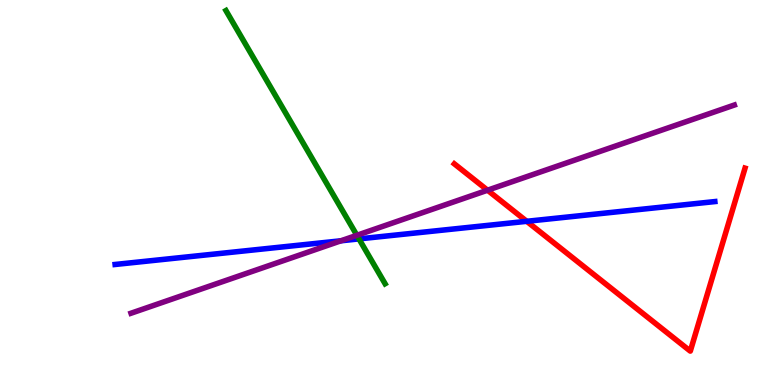[{'lines': ['blue', 'red'], 'intersections': [{'x': 6.8, 'y': 4.25}]}, {'lines': ['green', 'red'], 'intersections': []}, {'lines': ['purple', 'red'], 'intersections': [{'x': 6.29, 'y': 5.06}]}, {'lines': ['blue', 'green'], 'intersections': [{'x': 4.63, 'y': 3.79}]}, {'lines': ['blue', 'purple'], 'intersections': [{'x': 4.4, 'y': 3.75}]}, {'lines': ['green', 'purple'], 'intersections': [{'x': 4.6, 'y': 3.89}]}]